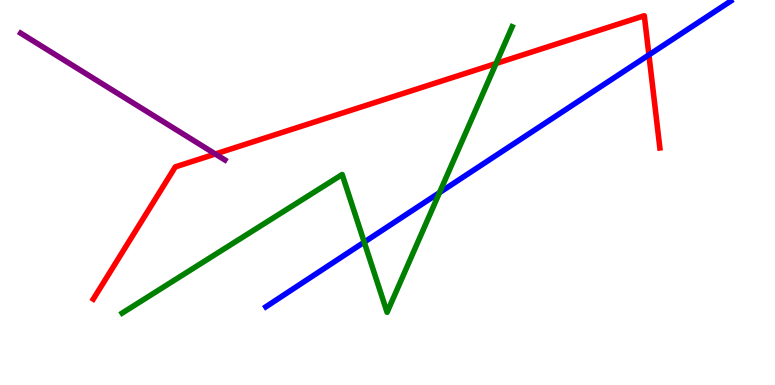[{'lines': ['blue', 'red'], 'intersections': [{'x': 8.37, 'y': 8.57}]}, {'lines': ['green', 'red'], 'intersections': [{'x': 6.4, 'y': 8.35}]}, {'lines': ['purple', 'red'], 'intersections': [{'x': 2.78, 'y': 6.0}]}, {'lines': ['blue', 'green'], 'intersections': [{'x': 4.7, 'y': 3.71}, {'x': 5.67, 'y': 5.0}]}, {'lines': ['blue', 'purple'], 'intersections': []}, {'lines': ['green', 'purple'], 'intersections': []}]